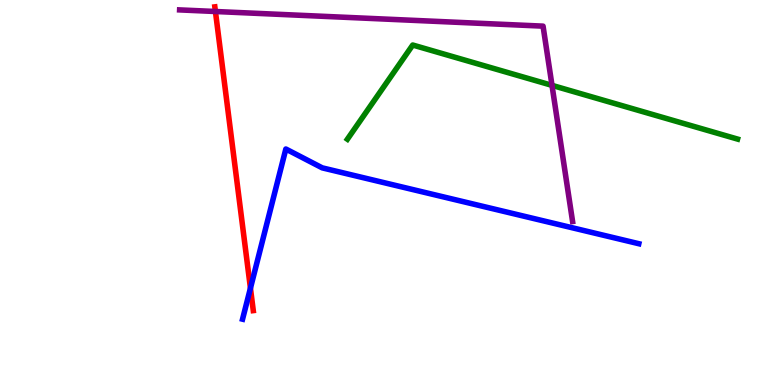[{'lines': ['blue', 'red'], 'intersections': [{'x': 3.23, 'y': 2.51}]}, {'lines': ['green', 'red'], 'intersections': []}, {'lines': ['purple', 'red'], 'intersections': [{'x': 2.78, 'y': 9.7}]}, {'lines': ['blue', 'green'], 'intersections': []}, {'lines': ['blue', 'purple'], 'intersections': []}, {'lines': ['green', 'purple'], 'intersections': [{'x': 7.12, 'y': 7.78}]}]